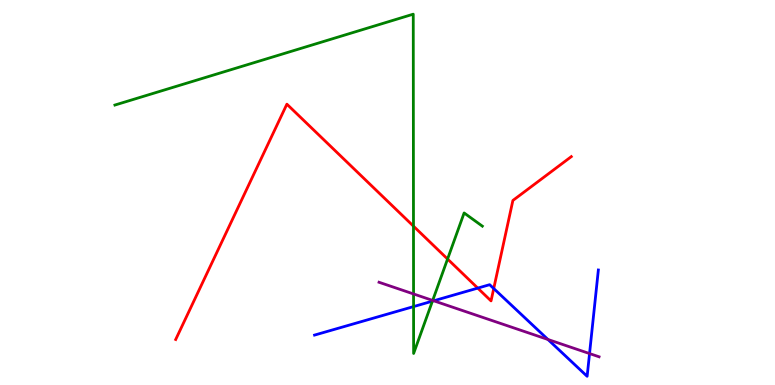[{'lines': ['blue', 'red'], 'intersections': [{'x': 6.16, 'y': 2.52}, {'x': 6.37, 'y': 2.51}]}, {'lines': ['green', 'red'], 'intersections': [{'x': 5.34, 'y': 4.13}, {'x': 5.78, 'y': 3.27}]}, {'lines': ['purple', 'red'], 'intersections': []}, {'lines': ['blue', 'green'], 'intersections': [{'x': 5.34, 'y': 2.04}, {'x': 5.58, 'y': 2.18}]}, {'lines': ['blue', 'purple'], 'intersections': [{'x': 5.6, 'y': 2.19}, {'x': 7.07, 'y': 1.18}, {'x': 7.61, 'y': 0.817}]}, {'lines': ['green', 'purple'], 'intersections': [{'x': 5.34, 'y': 2.36}, {'x': 5.58, 'y': 2.2}]}]